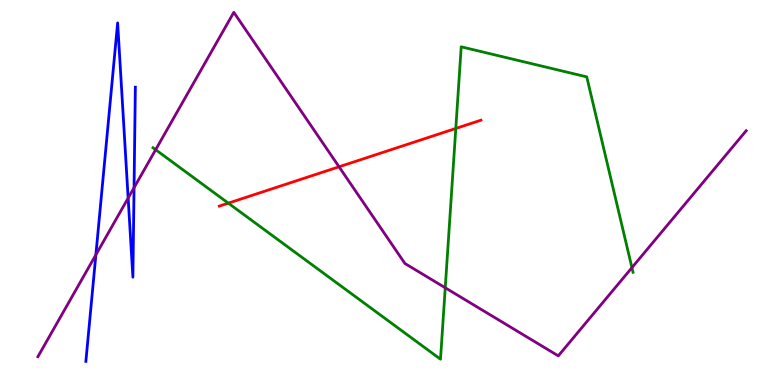[{'lines': ['blue', 'red'], 'intersections': []}, {'lines': ['green', 'red'], 'intersections': [{'x': 2.95, 'y': 4.72}, {'x': 5.88, 'y': 6.66}]}, {'lines': ['purple', 'red'], 'intersections': [{'x': 4.37, 'y': 5.67}]}, {'lines': ['blue', 'green'], 'intersections': []}, {'lines': ['blue', 'purple'], 'intersections': [{'x': 1.24, 'y': 3.38}, {'x': 1.65, 'y': 4.86}, {'x': 1.73, 'y': 5.12}]}, {'lines': ['green', 'purple'], 'intersections': [{'x': 2.01, 'y': 6.11}, {'x': 5.75, 'y': 2.53}, {'x': 8.15, 'y': 3.05}]}]